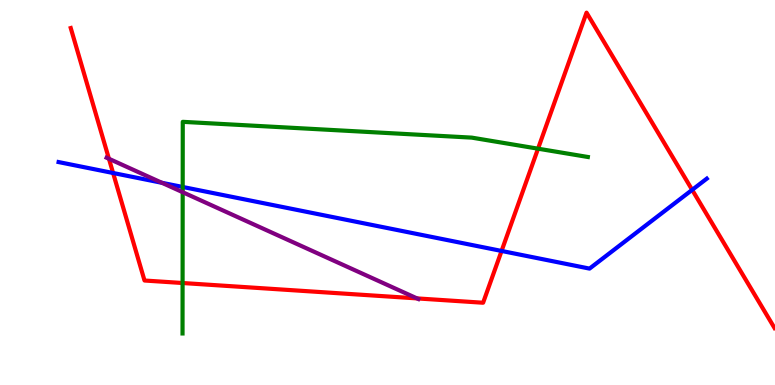[{'lines': ['blue', 'red'], 'intersections': [{'x': 1.46, 'y': 5.51}, {'x': 6.47, 'y': 3.48}, {'x': 8.93, 'y': 5.07}]}, {'lines': ['green', 'red'], 'intersections': [{'x': 2.36, 'y': 2.65}, {'x': 6.94, 'y': 6.14}]}, {'lines': ['purple', 'red'], 'intersections': [{'x': 1.41, 'y': 5.88}, {'x': 5.38, 'y': 2.25}]}, {'lines': ['blue', 'green'], 'intersections': [{'x': 2.36, 'y': 5.14}]}, {'lines': ['blue', 'purple'], 'intersections': [{'x': 2.09, 'y': 5.25}]}, {'lines': ['green', 'purple'], 'intersections': [{'x': 2.36, 'y': 5.01}]}]